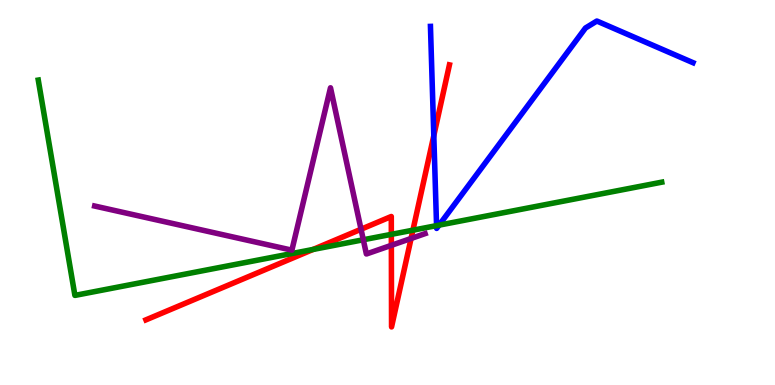[{'lines': ['blue', 'red'], 'intersections': [{'x': 5.6, 'y': 6.48}]}, {'lines': ['green', 'red'], 'intersections': [{'x': 4.04, 'y': 3.52}, {'x': 5.05, 'y': 3.91}, {'x': 5.33, 'y': 4.02}]}, {'lines': ['purple', 'red'], 'intersections': [{'x': 4.66, 'y': 4.05}, {'x': 5.05, 'y': 3.63}, {'x': 5.3, 'y': 3.81}]}, {'lines': ['blue', 'green'], 'intersections': [{'x': 5.63, 'y': 4.14}, {'x': 5.67, 'y': 4.15}]}, {'lines': ['blue', 'purple'], 'intersections': []}, {'lines': ['green', 'purple'], 'intersections': [{'x': 4.69, 'y': 3.77}]}]